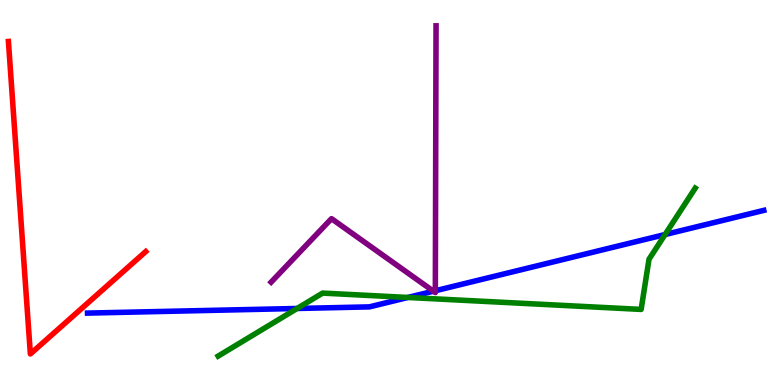[{'lines': ['blue', 'red'], 'intersections': []}, {'lines': ['green', 'red'], 'intersections': []}, {'lines': ['purple', 'red'], 'intersections': []}, {'lines': ['blue', 'green'], 'intersections': [{'x': 3.83, 'y': 1.99}, {'x': 5.26, 'y': 2.27}, {'x': 8.58, 'y': 3.91}]}, {'lines': ['blue', 'purple'], 'intersections': [{'x': 5.59, 'y': 2.44}, {'x': 5.62, 'y': 2.45}]}, {'lines': ['green', 'purple'], 'intersections': []}]